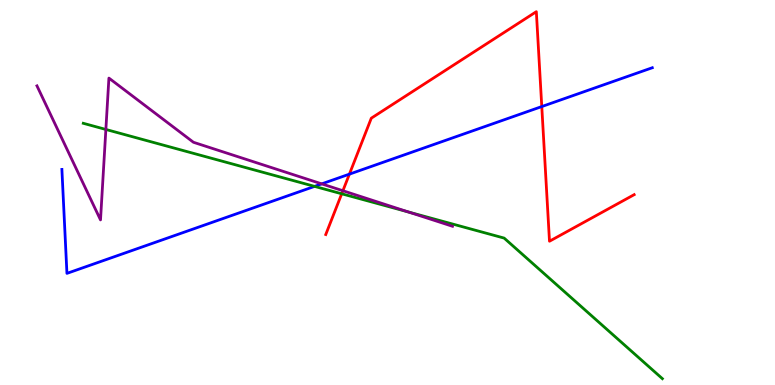[{'lines': ['blue', 'red'], 'intersections': [{'x': 4.51, 'y': 5.48}, {'x': 6.99, 'y': 7.23}]}, {'lines': ['green', 'red'], 'intersections': [{'x': 4.41, 'y': 4.97}]}, {'lines': ['purple', 'red'], 'intersections': [{'x': 4.42, 'y': 5.05}]}, {'lines': ['blue', 'green'], 'intersections': [{'x': 4.06, 'y': 5.16}]}, {'lines': ['blue', 'purple'], 'intersections': [{'x': 4.15, 'y': 5.22}]}, {'lines': ['green', 'purple'], 'intersections': [{'x': 1.37, 'y': 6.64}, {'x': 5.27, 'y': 4.49}]}]